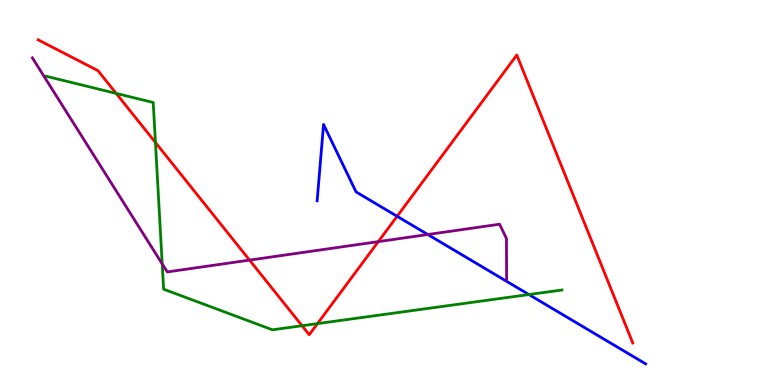[{'lines': ['blue', 'red'], 'intersections': [{'x': 5.12, 'y': 4.38}]}, {'lines': ['green', 'red'], 'intersections': [{'x': 1.5, 'y': 7.57}, {'x': 2.01, 'y': 6.3}, {'x': 3.9, 'y': 1.54}, {'x': 4.1, 'y': 1.59}]}, {'lines': ['purple', 'red'], 'intersections': [{'x': 3.22, 'y': 3.24}, {'x': 4.88, 'y': 3.72}]}, {'lines': ['blue', 'green'], 'intersections': [{'x': 6.82, 'y': 2.35}]}, {'lines': ['blue', 'purple'], 'intersections': [{'x': 5.52, 'y': 3.91}]}, {'lines': ['green', 'purple'], 'intersections': [{'x': 2.09, 'y': 3.15}]}]